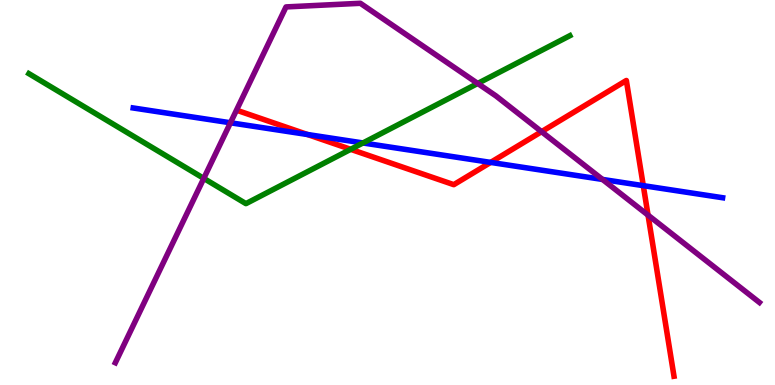[{'lines': ['blue', 'red'], 'intersections': [{'x': 3.97, 'y': 6.51}, {'x': 6.33, 'y': 5.78}, {'x': 8.3, 'y': 5.18}]}, {'lines': ['green', 'red'], 'intersections': [{'x': 4.53, 'y': 6.12}]}, {'lines': ['purple', 'red'], 'intersections': [{'x': 6.99, 'y': 6.58}, {'x': 8.36, 'y': 4.41}]}, {'lines': ['blue', 'green'], 'intersections': [{'x': 4.68, 'y': 6.29}]}, {'lines': ['blue', 'purple'], 'intersections': [{'x': 2.97, 'y': 6.81}, {'x': 7.77, 'y': 5.34}]}, {'lines': ['green', 'purple'], 'intersections': [{'x': 2.63, 'y': 5.37}, {'x': 6.16, 'y': 7.83}]}]